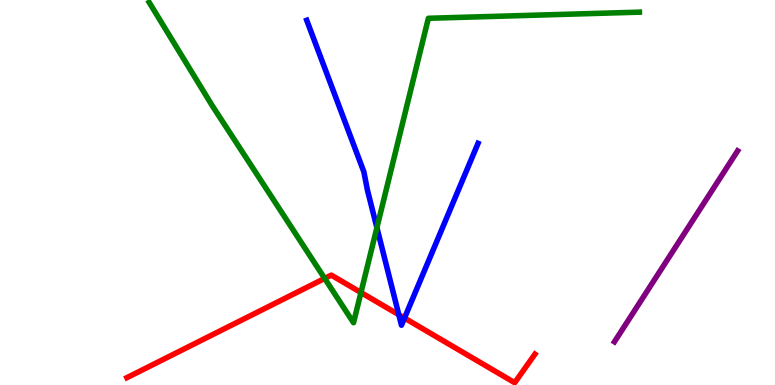[{'lines': ['blue', 'red'], 'intersections': [{'x': 5.15, 'y': 1.83}, {'x': 5.22, 'y': 1.74}]}, {'lines': ['green', 'red'], 'intersections': [{'x': 4.19, 'y': 2.77}, {'x': 4.66, 'y': 2.4}]}, {'lines': ['purple', 'red'], 'intersections': []}, {'lines': ['blue', 'green'], 'intersections': [{'x': 4.86, 'y': 4.09}]}, {'lines': ['blue', 'purple'], 'intersections': []}, {'lines': ['green', 'purple'], 'intersections': []}]